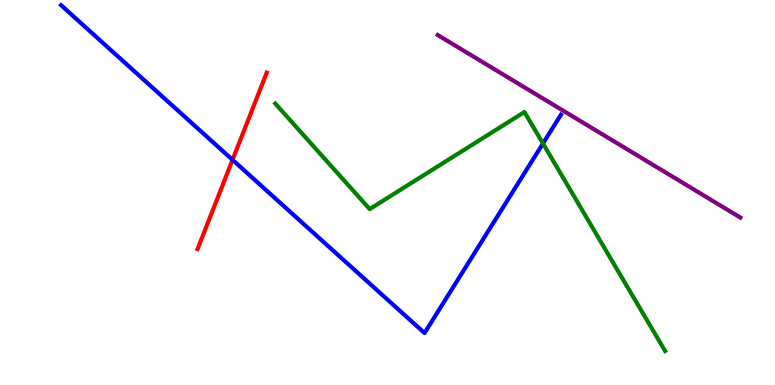[{'lines': ['blue', 'red'], 'intersections': [{'x': 3.0, 'y': 5.85}]}, {'lines': ['green', 'red'], 'intersections': []}, {'lines': ['purple', 'red'], 'intersections': []}, {'lines': ['blue', 'green'], 'intersections': [{'x': 7.01, 'y': 6.27}]}, {'lines': ['blue', 'purple'], 'intersections': []}, {'lines': ['green', 'purple'], 'intersections': []}]